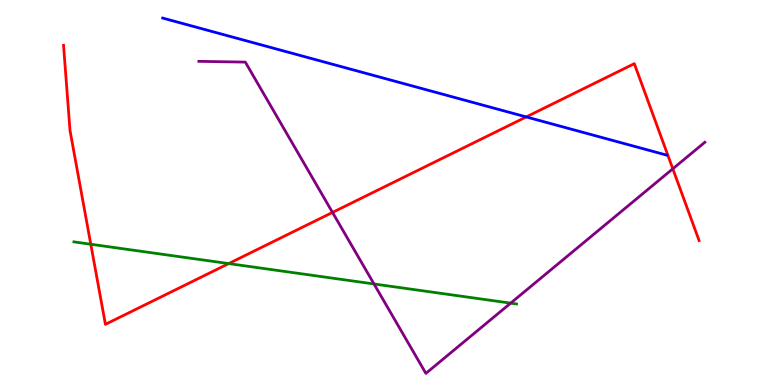[{'lines': ['blue', 'red'], 'intersections': [{'x': 6.79, 'y': 6.96}]}, {'lines': ['green', 'red'], 'intersections': [{'x': 1.17, 'y': 3.66}, {'x': 2.95, 'y': 3.15}]}, {'lines': ['purple', 'red'], 'intersections': [{'x': 4.29, 'y': 4.48}, {'x': 8.68, 'y': 5.62}]}, {'lines': ['blue', 'green'], 'intersections': []}, {'lines': ['blue', 'purple'], 'intersections': []}, {'lines': ['green', 'purple'], 'intersections': [{'x': 4.83, 'y': 2.62}, {'x': 6.59, 'y': 2.13}]}]